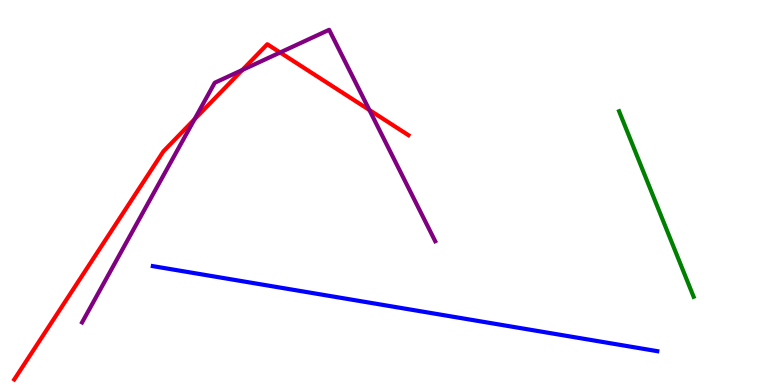[{'lines': ['blue', 'red'], 'intersections': []}, {'lines': ['green', 'red'], 'intersections': []}, {'lines': ['purple', 'red'], 'intersections': [{'x': 2.51, 'y': 6.9}, {'x': 3.13, 'y': 8.18}, {'x': 3.61, 'y': 8.64}, {'x': 4.77, 'y': 7.14}]}, {'lines': ['blue', 'green'], 'intersections': []}, {'lines': ['blue', 'purple'], 'intersections': []}, {'lines': ['green', 'purple'], 'intersections': []}]